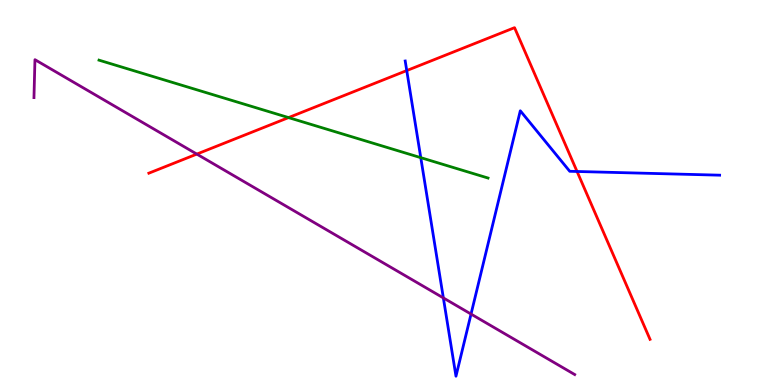[{'lines': ['blue', 'red'], 'intersections': [{'x': 5.25, 'y': 8.17}, {'x': 7.45, 'y': 5.55}]}, {'lines': ['green', 'red'], 'intersections': [{'x': 3.72, 'y': 6.95}]}, {'lines': ['purple', 'red'], 'intersections': [{'x': 2.54, 'y': 6.0}]}, {'lines': ['blue', 'green'], 'intersections': [{'x': 5.43, 'y': 5.91}]}, {'lines': ['blue', 'purple'], 'intersections': [{'x': 5.72, 'y': 2.26}, {'x': 6.08, 'y': 1.84}]}, {'lines': ['green', 'purple'], 'intersections': []}]